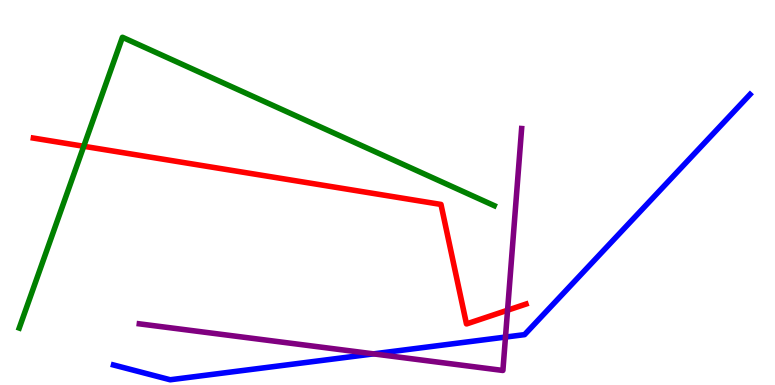[{'lines': ['blue', 'red'], 'intersections': []}, {'lines': ['green', 'red'], 'intersections': [{'x': 1.08, 'y': 6.2}]}, {'lines': ['purple', 'red'], 'intersections': [{'x': 6.55, 'y': 1.94}]}, {'lines': ['blue', 'green'], 'intersections': []}, {'lines': ['blue', 'purple'], 'intersections': [{'x': 4.82, 'y': 0.809}, {'x': 6.52, 'y': 1.24}]}, {'lines': ['green', 'purple'], 'intersections': []}]